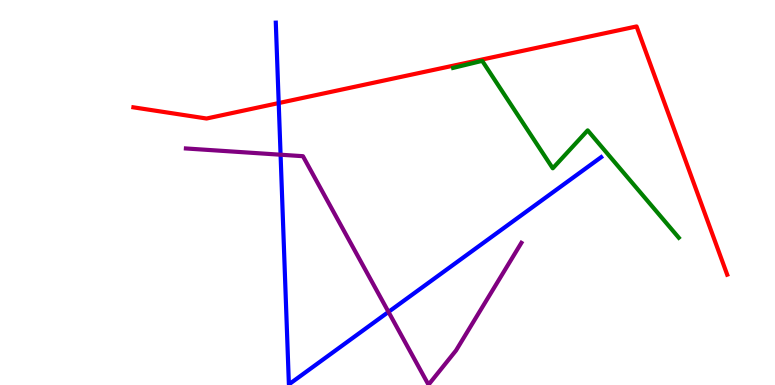[{'lines': ['blue', 'red'], 'intersections': [{'x': 3.6, 'y': 7.32}]}, {'lines': ['green', 'red'], 'intersections': []}, {'lines': ['purple', 'red'], 'intersections': []}, {'lines': ['blue', 'green'], 'intersections': []}, {'lines': ['blue', 'purple'], 'intersections': [{'x': 3.62, 'y': 5.98}, {'x': 5.01, 'y': 1.9}]}, {'lines': ['green', 'purple'], 'intersections': []}]